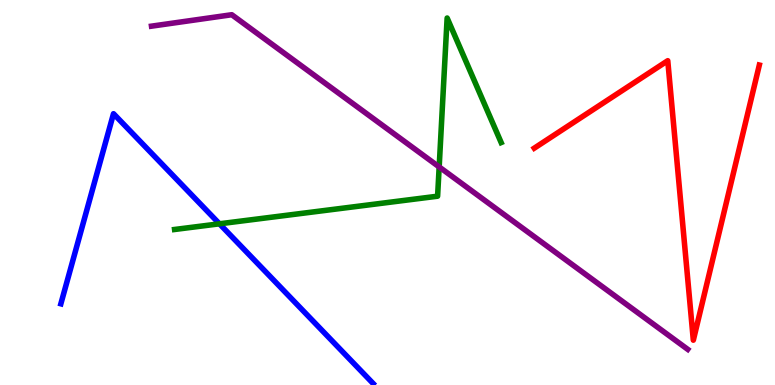[{'lines': ['blue', 'red'], 'intersections': []}, {'lines': ['green', 'red'], 'intersections': []}, {'lines': ['purple', 'red'], 'intersections': []}, {'lines': ['blue', 'green'], 'intersections': [{'x': 2.83, 'y': 4.19}]}, {'lines': ['blue', 'purple'], 'intersections': []}, {'lines': ['green', 'purple'], 'intersections': [{'x': 5.67, 'y': 5.66}]}]